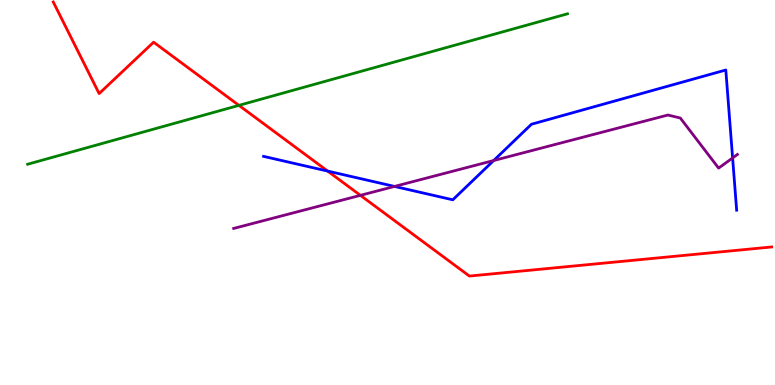[{'lines': ['blue', 'red'], 'intersections': [{'x': 4.23, 'y': 5.56}]}, {'lines': ['green', 'red'], 'intersections': [{'x': 3.08, 'y': 7.26}]}, {'lines': ['purple', 'red'], 'intersections': [{'x': 4.65, 'y': 4.93}]}, {'lines': ['blue', 'green'], 'intersections': []}, {'lines': ['blue', 'purple'], 'intersections': [{'x': 5.09, 'y': 5.16}, {'x': 6.37, 'y': 5.83}, {'x': 9.45, 'y': 5.9}]}, {'lines': ['green', 'purple'], 'intersections': []}]